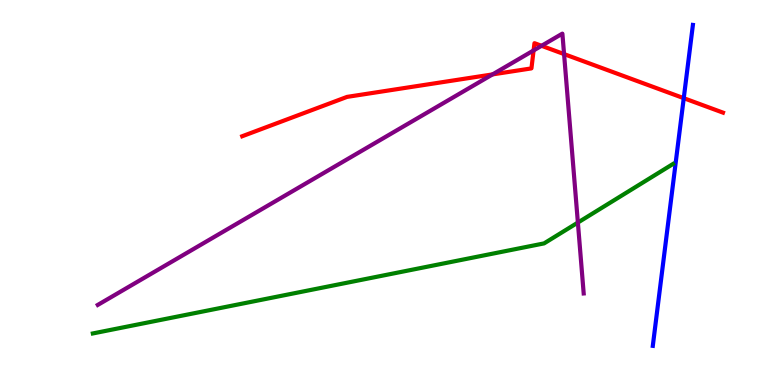[{'lines': ['blue', 'red'], 'intersections': [{'x': 8.82, 'y': 7.45}]}, {'lines': ['green', 'red'], 'intersections': []}, {'lines': ['purple', 'red'], 'intersections': [{'x': 6.36, 'y': 8.07}, {'x': 6.88, 'y': 8.69}, {'x': 6.99, 'y': 8.81}, {'x': 7.28, 'y': 8.6}]}, {'lines': ['blue', 'green'], 'intersections': []}, {'lines': ['blue', 'purple'], 'intersections': []}, {'lines': ['green', 'purple'], 'intersections': [{'x': 7.46, 'y': 4.22}]}]